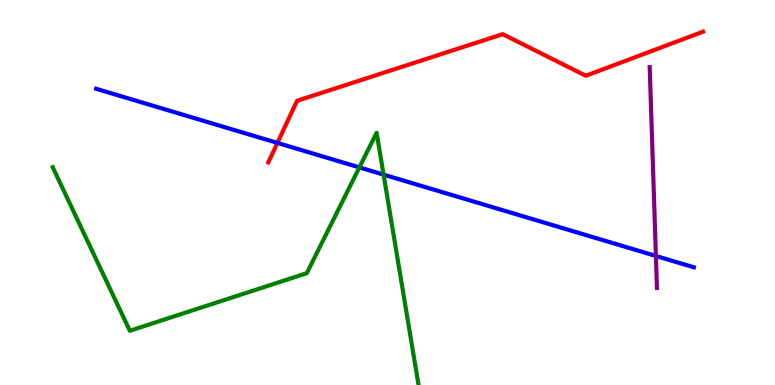[{'lines': ['blue', 'red'], 'intersections': [{'x': 3.58, 'y': 6.29}]}, {'lines': ['green', 'red'], 'intersections': []}, {'lines': ['purple', 'red'], 'intersections': []}, {'lines': ['blue', 'green'], 'intersections': [{'x': 4.64, 'y': 5.65}, {'x': 4.95, 'y': 5.46}]}, {'lines': ['blue', 'purple'], 'intersections': [{'x': 8.46, 'y': 3.35}]}, {'lines': ['green', 'purple'], 'intersections': []}]